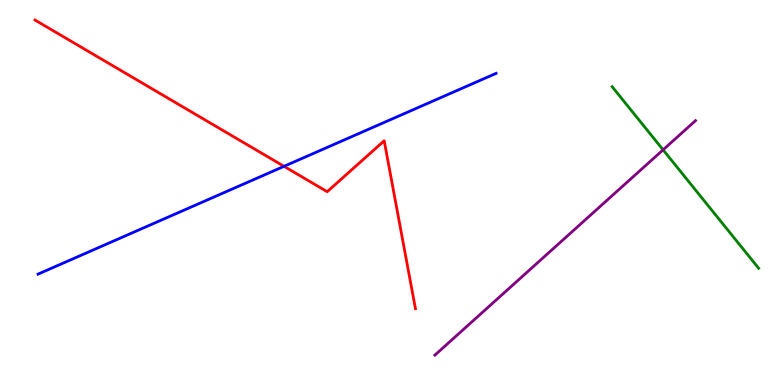[{'lines': ['blue', 'red'], 'intersections': [{'x': 3.66, 'y': 5.68}]}, {'lines': ['green', 'red'], 'intersections': []}, {'lines': ['purple', 'red'], 'intersections': []}, {'lines': ['blue', 'green'], 'intersections': []}, {'lines': ['blue', 'purple'], 'intersections': []}, {'lines': ['green', 'purple'], 'intersections': [{'x': 8.56, 'y': 6.11}]}]